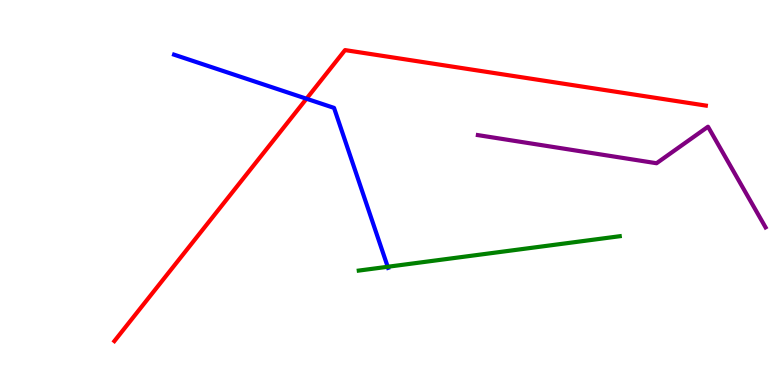[{'lines': ['blue', 'red'], 'intersections': [{'x': 3.95, 'y': 7.44}]}, {'lines': ['green', 'red'], 'intersections': []}, {'lines': ['purple', 'red'], 'intersections': []}, {'lines': ['blue', 'green'], 'intersections': [{'x': 5.0, 'y': 3.07}]}, {'lines': ['blue', 'purple'], 'intersections': []}, {'lines': ['green', 'purple'], 'intersections': []}]